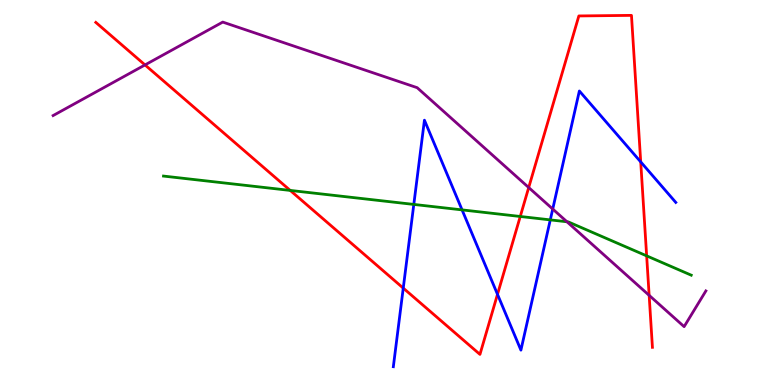[{'lines': ['blue', 'red'], 'intersections': [{'x': 5.2, 'y': 2.52}, {'x': 6.42, 'y': 2.35}, {'x': 8.27, 'y': 5.79}]}, {'lines': ['green', 'red'], 'intersections': [{'x': 3.74, 'y': 5.05}, {'x': 6.71, 'y': 4.38}, {'x': 8.34, 'y': 3.35}]}, {'lines': ['purple', 'red'], 'intersections': [{'x': 1.87, 'y': 8.31}, {'x': 6.82, 'y': 5.13}, {'x': 8.38, 'y': 2.33}]}, {'lines': ['blue', 'green'], 'intersections': [{'x': 5.34, 'y': 4.69}, {'x': 5.96, 'y': 4.55}, {'x': 7.1, 'y': 4.29}]}, {'lines': ['blue', 'purple'], 'intersections': [{'x': 7.13, 'y': 4.57}]}, {'lines': ['green', 'purple'], 'intersections': [{'x': 7.32, 'y': 4.24}]}]